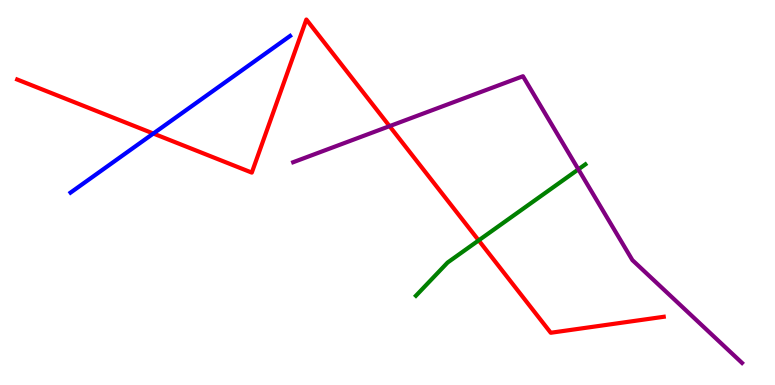[{'lines': ['blue', 'red'], 'intersections': [{'x': 1.98, 'y': 6.53}]}, {'lines': ['green', 'red'], 'intersections': [{'x': 6.18, 'y': 3.76}]}, {'lines': ['purple', 'red'], 'intersections': [{'x': 5.03, 'y': 6.72}]}, {'lines': ['blue', 'green'], 'intersections': []}, {'lines': ['blue', 'purple'], 'intersections': []}, {'lines': ['green', 'purple'], 'intersections': [{'x': 7.46, 'y': 5.6}]}]